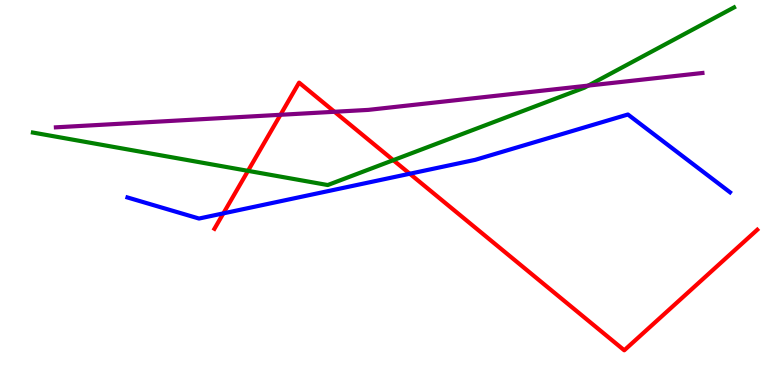[{'lines': ['blue', 'red'], 'intersections': [{'x': 2.88, 'y': 4.46}, {'x': 5.29, 'y': 5.49}]}, {'lines': ['green', 'red'], 'intersections': [{'x': 3.2, 'y': 5.56}, {'x': 5.07, 'y': 5.84}]}, {'lines': ['purple', 'red'], 'intersections': [{'x': 3.62, 'y': 7.02}, {'x': 4.32, 'y': 7.1}]}, {'lines': ['blue', 'green'], 'intersections': []}, {'lines': ['blue', 'purple'], 'intersections': []}, {'lines': ['green', 'purple'], 'intersections': [{'x': 7.59, 'y': 7.78}]}]